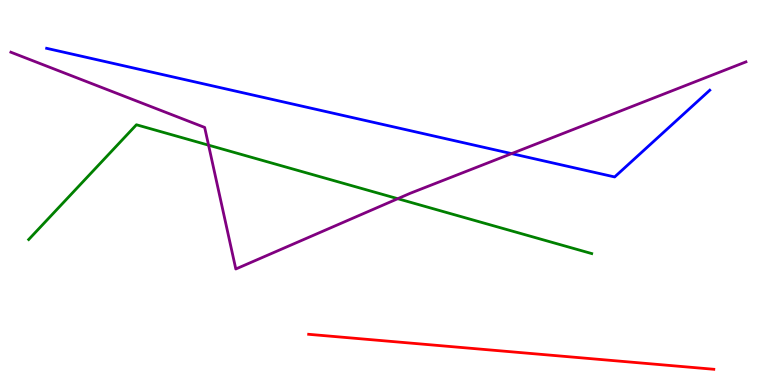[{'lines': ['blue', 'red'], 'intersections': []}, {'lines': ['green', 'red'], 'intersections': []}, {'lines': ['purple', 'red'], 'intersections': []}, {'lines': ['blue', 'green'], 'intersections': []}, {'lines': ['blue', 'purple'], 'intersections': [{'x': 6.6, 'y': 6.01}]}, {'lines': ['green', 'purple'], 'intersections': [{'x': 2.69, 'y': 6.23}, {'x': 5.13, 'y': 4.84}]}]